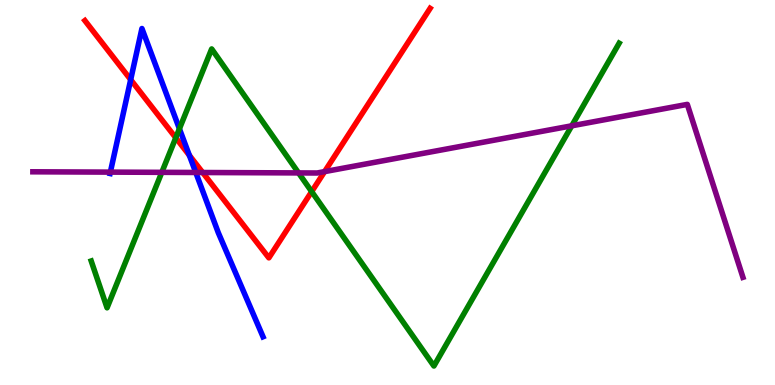[{'lines': ['blue', 'red'], 'intersections': [{'x': 1.69, 'y': 7.93}, {'x': 2.44, 'y': 5.97}]}, {'lines': ['green', 'red'], 'intersections': [{'x': 2.27, 'y': 6.42}, {'x': 4.02, 'y': 5.02}]}, {'lines': ['purple', 'red'], 'intersections': [{'x': 2.62, 'y': 5.52}, {'x': 4.19, 'y': 5.54}]}, {'lines': ['blue', 'green'], 'intersections': [{'x': 2.32, 'y': 6.66}]}, {'lines': ['blue', 'purple'], 'intersections': [{'x': 1.42, 'y': 5.53}, {'x': 2.53, 'y': 5.52}]}, {'lines': ['green', 'purple'], 'intersections': [{'x': 2.09, 'y': 5.52}, {'x': 3.85, 'y': 5.51}, {'x': 7.38, 'y': 6.73}]}]